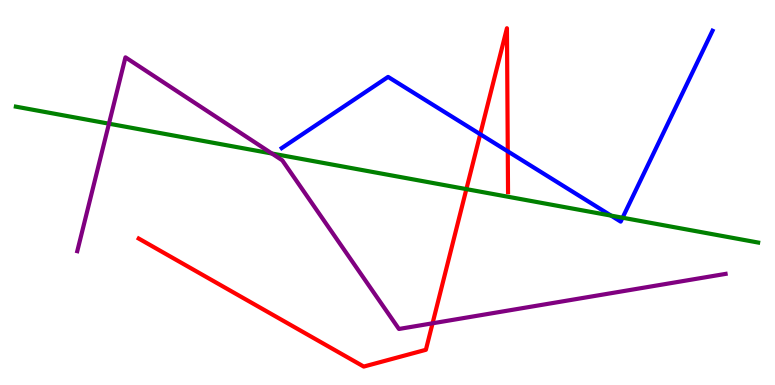[{'lines': ['blue', 'red'], 'intersections': [{'x': 6.2, 'y': 6.51}, {'x': 6.55, 'y': 6.07}]}, {'lines': ['green', 'red'], 'intersections': [{'x': 6.02, 'y': 5.09}]}, {'lines': ['purple', 'red'], 'intersections': [{'x': 5.58, 'y': 1.6}]}, {'lines': ['blue', 'green'], 'intersections': [{'x': 7.88, 'y': 4.4}, {'x': 8.03, 'y': 4.34}]}, {'lines': ['blue', 'purple'], 'intersections': []}, {'lines': ['green', 'purple'], 'intersections': [{'x': 1.41, 'y': 6.79}, {'x': 3.51, 'y': 6.01}]}]